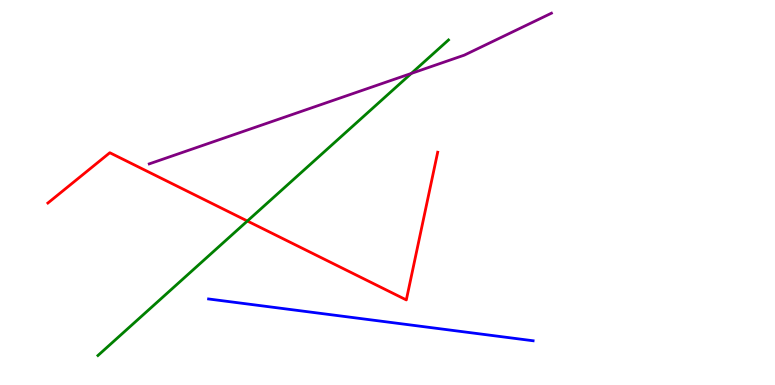[{'lines': ['blue', 'red'], 'intersections': []}, {'lines': ['green', 'red'], 'intersections': [{'x': 3.19, 'y': 4.26}]}, {'lines': ['purple', 'red'], 'intersections': []}, {'lines': ['blue', 'green'], 'intersections': []}, {'lines': ['blue', 'purple'], 'intersections': []}, {'lines': ['green', 'purple'], 'intersections': [{'x': 5.31, 'y': 8.09}]}]